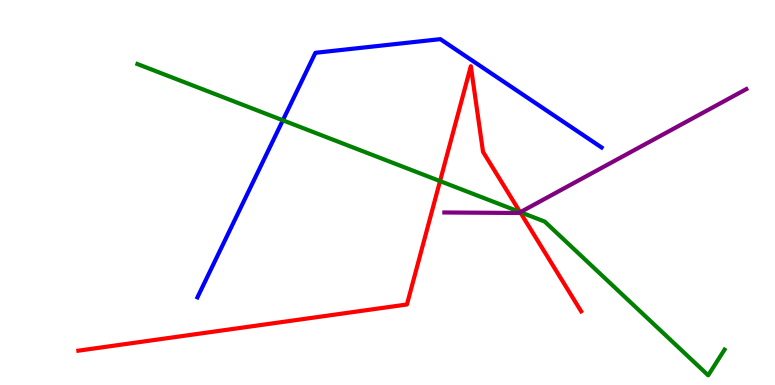[{'lines': ['blue', 'red'], 'intersections': []}, {'lines': ['green', 'red'], 'intersections': [{'x': 5.68, 'y': 5.3}, {'x': 6.71, 'y': 4.49}]}, {'lines': ['purple', 'red'], 'intersections': [{'x': 6.71, 'y': 4.49}]}, {'lines': ['blue', 'green'], 'intersections': [{'x': 3.65, 'y': 6.88}]}, {'lines': ['blue', 'purple'], 'intersections': []}, {'lines': ['green', 'purple'], 'intersections': [{'x': 6.71, 'y': 4.49}]}]